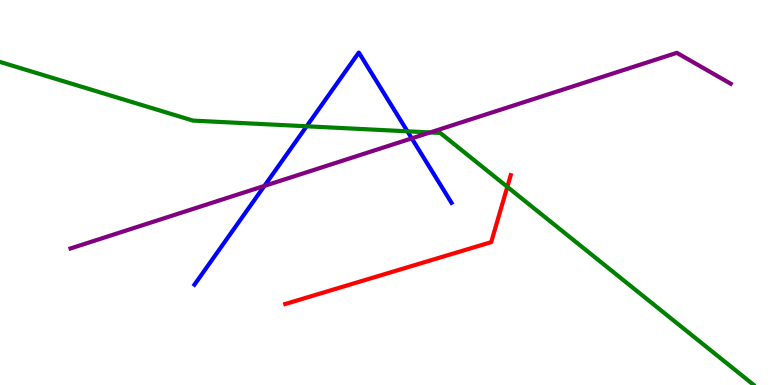[{'lines': ['blue', 'red'], 'intersections': []}, {'lines': ['green', 'red'], 'intersections': [{'x': 6.55, 'y': 5.15}]}, {'lines': ['purple', 'red'], 'intersections': []}, {'lines': ['blue', 'green'], 'intersections': [{'x': 3.96, 'y': 6.72}, {'x': 5.26, 'y': 6.59}]}, {'lines': ['blue', 'purple'], 'intersections': [{'x': 3.41, 'y': 5.17}, {'x': 5.31, 'y': 6.41}]}, {'lines': ['green', 'purple'], 'intersections': [{'x': 5.55, 'y': 6.56}]}]